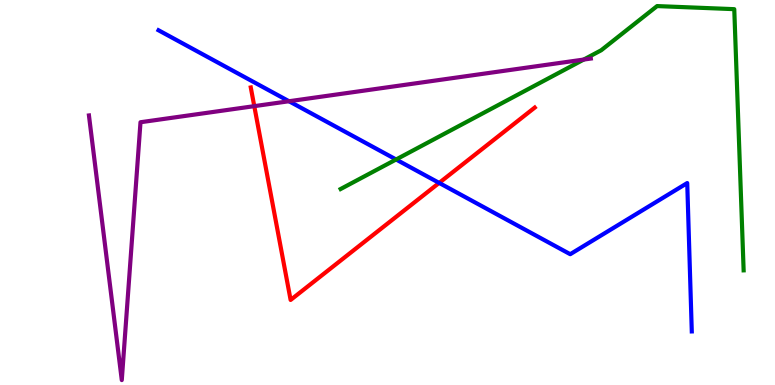[{'lines': ['blue', 'red'], 'intersections': [{'x': 5.67, 'y': 5.25}]}, {'lines': ['green', 'red'], 'intersections': []}, {'lines': ['purple', 'red'], 'intersections': [{'x': 3.28, 'y': 7.24}]}, {'lines': ['blue', 'green'], 'intersections': [{'x': 5.11, 'y': 5.86}]}, {'lines': ['blue', 'purple'], 'intersections': [{'x': 3.73, 'y': 7.37}]}, {'lines': ['green', 'purple'], 'intersections': [{'x': 7.53, 'y': 8.45}]}]